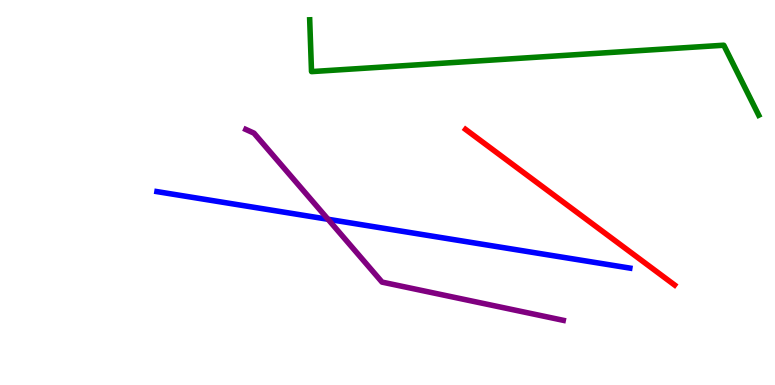[{'lines': ['blue', 'red'], 'intersections': []}, {'lines': ['green', 'red'], 'intersections': []}, {'lines': ['purple', 'red'], 'intersections': []}, {'lines': ['blue', 'green'], 'intersections': []}, {'lines': ['blue', 'purple'], 'intersections': [{'x': 4.23, 'y': 4.3}]}, {'lines': ['green', 'purple'], 'intersections': []}]